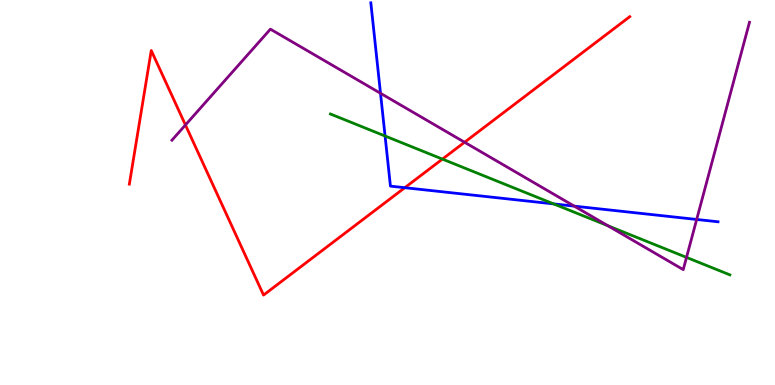[{'lines': ['blue', 'red'], 'intersections': [{'x': 5.22, 'y': 5.12}]}, {'lines': ['green', 'red'], 'intersections': [{'x': 5.71, 'y': 5.87}]}, {'lines': ['purple', 'red'], 'intersections': [{'x': 2.39, 'y': 6.75}, {'x': 5.99, 'y': 6.31}]}, {'lines': ['blue', 'green'], 'intersections': [{'x': 4.97, 'y': 6.47}, {'x': 7.14, 'y': 4.7}]}, {'lines': ['blue', 'purple'], 'intersections': [{'x': 4.91, 'y': 7.58}, {'x': 7.41, 'y': 4.65}, {'x': 8.99, 'y': 4.3}]}, {'lines': ['green', 'purple'], 'intersections': [{'x': 7.84, 'y': 4.14}, {'x': 8.86, 'y': 3.31}]}]